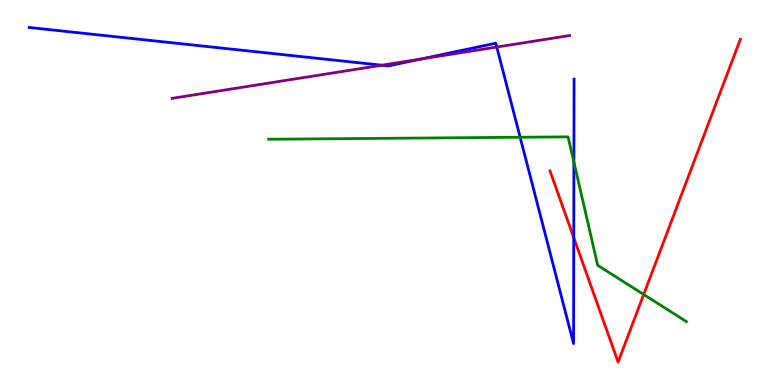[{'lines': ['blue', 'red'], 'intersections': [{'x': 7.4, 'y': 3.83}]}, {'lines': ['green', 'red'], 'intersections': [{'x': 8.31, 'y': 2.35}]}, {'lines': ['purple', 'red'], 'intersections': []}, {'lines': ['blue', 'green'], 'intersections': [{'x': 6.71, 'y': 6.44}, {'x': 7.41, 'y': 5.79}]}, {'lines': ['blue', 'purple'], 'intersections': [{'x': 4.93, 'y': 8.31}, {'x': 5.43, 'y': 8.47}, {'x': 6.41, 'y': 8.78}]}, {'lines': ['green', 'purple'], 'intersections': []}]